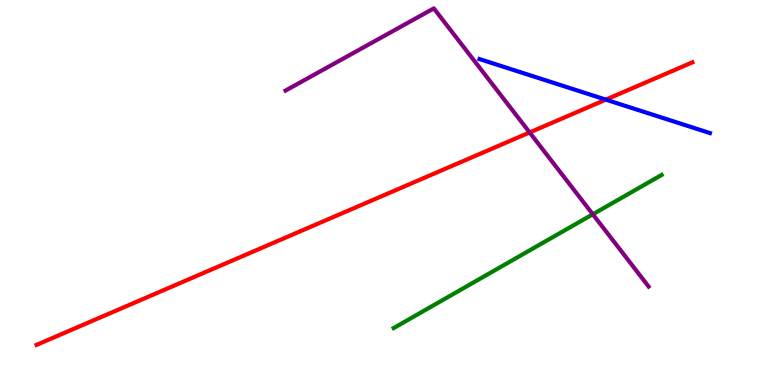[{'lines': ['blue', 'red'], 'intersections': [{'x': 7.82, 'y': 7.41}]}, {'lines': ['green', 'red'], 'intersections': []}, {'lines': ['purple', 'red'], 'intersections': [{'x': 6.83, 'y': 6.56}]}, {'lines': ['blue', 'green'], 'intersections': []}, {'lines': ['blue', 'purple'], 'intersections': []}, {'lines': ['green', 'purple'], 'intersections': [{'x': 7.65, 'y': 4.43}]}]